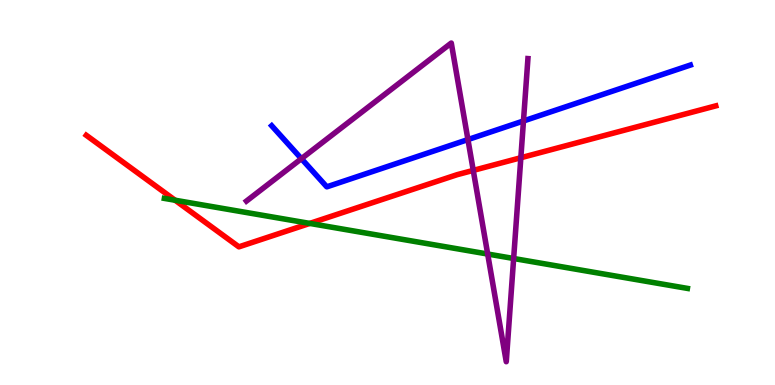[{'lines': ['blue', 'red'], 'intersections': []}, {'lines': ['green', 'red'], 'intersections': [{'x': 2.26, 'y': 4.8}, {'x': 4.0, 'y': 4.2}]}, {'lines': ['purple', 'red'], 'intersections': [{'x': 6.11, 'y': 5.57}, {'x': 6.72, 'y': 5.9}]}, {'lines': ['blue', 'green'], 'intersections': []}, {'lines': ['blue', 'purple'], 'intersections': [{'x': 3.89, 'y': 5.88}, {'x': 6.04, 'y': 6.37}, {'x': 6.75, 'y': 6.86}]}, {'lines': ['green', 'purple'], 'intersections': [{'x': 6.29, 'y': 3.4}, {'x': 6.63, 'y': 3.29}]}]